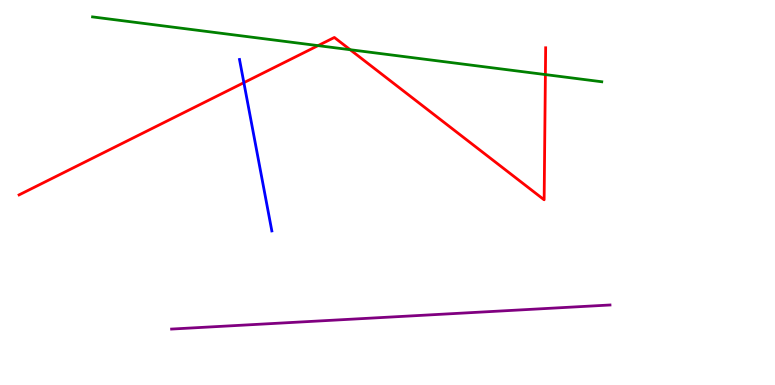[{'lines': ['blue', 'red'], 'intersections': [{'x': 3.15, 'y': 7.85}]}, {'lines': ['green', 'red'], 'intersections': [{'x': 4.1, 'y': 8.82}, {'x': 4.52, 'y': 8.71}, {'x': 7.04, 'y': 8.06}]}, {'lines': ['purple', 'red'], 'intersections': []}, {'lines': ['blue', 'green'], 'intersections': []}, {'lines': ['blue', 'purple'], 'intersections': []}, {'lines': ['green', 'purple'], 'intersections': []}]